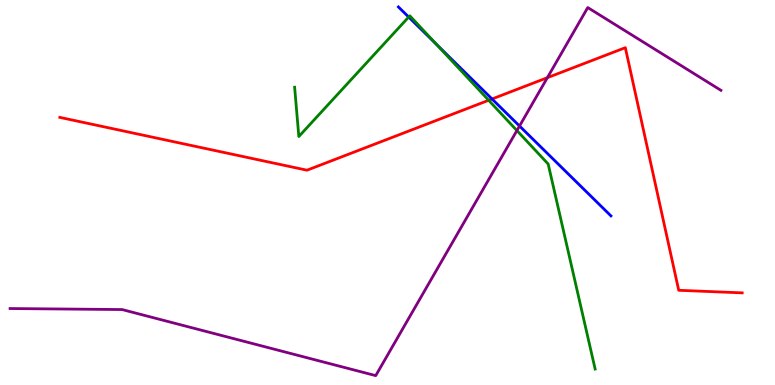[{'lines': ['blue', 'red'], 'intersections': [{'x': 6.35, 'y': 7.43}]}, {'lines': ['green', 'red'], 'intersections': [{'x': 6.31, 'y': 7.4}]}, {'lines': ['purple', 'red'], 'intersections': [{'x': 7.06, 'y': 7.98}]}, {'lines': ['blue', 'green'], 'intersections': [{'x': 5.27, 'y': 9.56}, {'x': 5.63, 'y': 8.85}]}, {'lines': ['blue', 'purple'], 'intersections': [{'x': 6.7, 'y': 6.73}]}, {'lines': ['green', 'purple'], 'intersections': [{'x': 6.67, 'y': 6.61}]}]